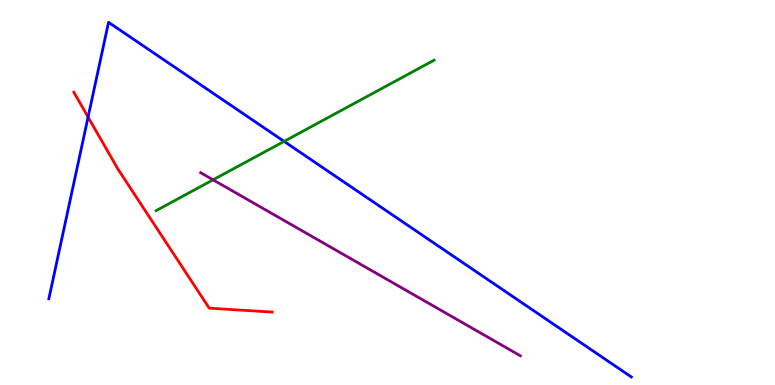[{'lines': ['blue', 'red'], 'intersections': [{'x': 1.14, 'y': 6.96}]}, {'lines': ['green', 'red'], 'intersections': []}, {'lines': ['purple', 'red'], 'intersections': []}, {'lines': ['blue', 'green'], 'intersections': [{'x': 3.67, 'y': 6.33}]}, {'lines': ['blue', 'purple'], 'intersections': []}, {'lines': ['green', 'purple'], 'intersections': [{'x': 2.75, 'y': 5.33}]}]